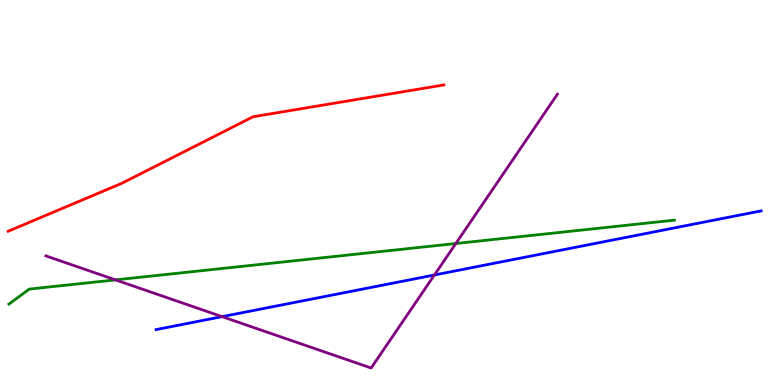[{'lines': ['blue', 'red'], 'intersections': []}, {'lines': ['green', 'red'], 'intersections': []}, {'lines': ['purple', 'red'], 'intersections': []}, {'lines': ['blue', 'green'], 'intersections': []}, {'lines': ['blue', 'purple'], 'intersections': [{'x': 2.87, 'y': 1.78}, {'x': 5.61, 'y': 2.86}]}, {'lines': ['green', 'purple'], 'intersections': [{'x': 1.49, 'y': 2.73}, {'x': 5.88, 'y': 3.67}]}]